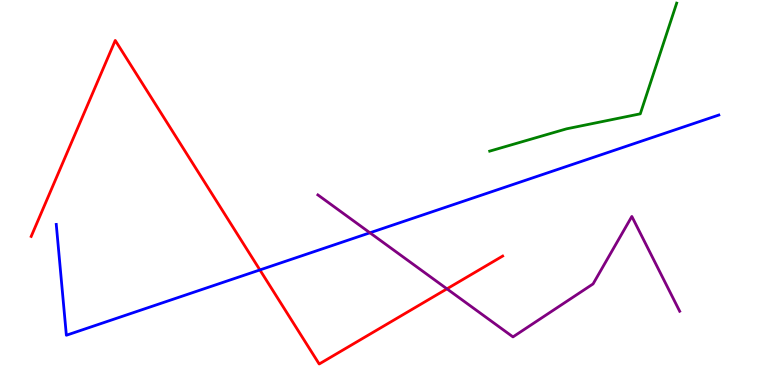[{'lines': ['blue', 'red'], 'intersections': [{'x': 3.35, 'y': 2.99}]}, {'lines': ['green', 'red'], 'intersections': []}, {'lines': ['purple', 'red'], 'intersections': [{'x': 5.77, 'y': 2.5}]}, {'lines': ['blue', 'green'], 'intersections': []}, {'lines': ['blue', 'purple'], 'intersections': [{'x': 4.77, 'y': 3.95}]}, {'lines': ['green', 'purple'], 'intersections': []}]